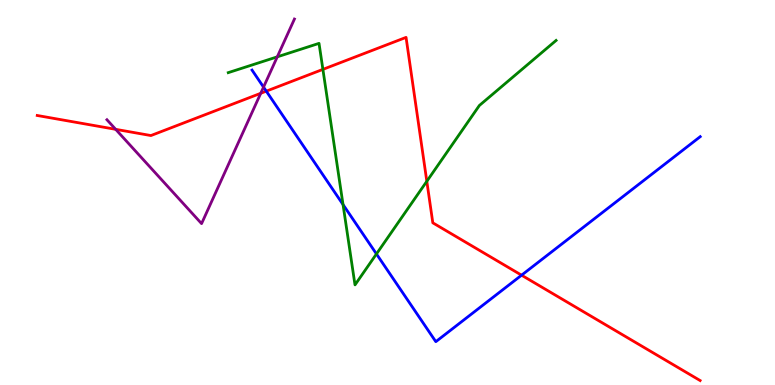[{'lines': ['blue', 'red'], 'intersections': [{'x': 3.44, 'y': 7.63}, {'x': 6.73, 'y': 2.85}]}, {'lines': ['green', 'red'], 'intersections': [{'x': 4.17, 'y': 8.2}, {'x': 5.51, 'y': 5.29}]}, {'lines': ['purple', 'red'], 'intersections': [{'x': 1.49, 'y': 6.64}, {'x': 3.36, 'y': 7.58}]}, {'lines': ['blue', 'green'], 'intersections': [{'x': 4.43, 'y': 4.69}, {'x': 4.86, 'y': 3.4}]}, {'lines': ['blue', 'purple'], 'intersections': [{'x': 3.4, 'y': 7.74}]}, {'lines': ['green', 'purple'], 'intersections': [{'x': 3.58, 'y': 8.52}]}]